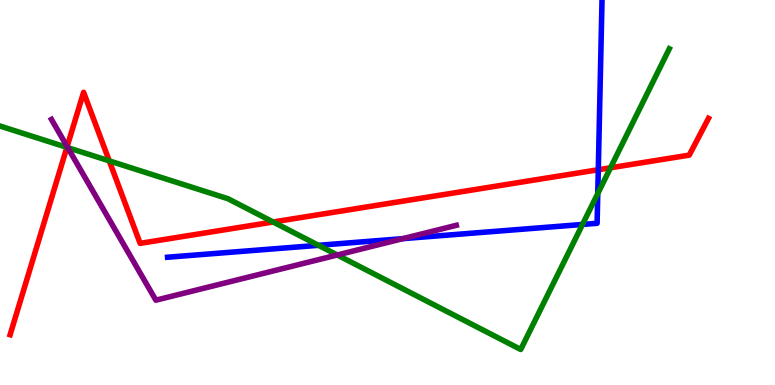[{'lines': ['blue', 'red'], 'intersections': [{'x': 7.72, 'y': 5.59}]}, {'lines': ['green', 'red'], 'intersections': [{'x': 0.863, 'y': 6.17}, {'x': 1.41, 'y': 5.82}, {'x': 3.52, 'y': 4.23}, {'x': 7.88, 'y': 5.64}]}, {'lines': ['purple', 'red'], 'intersections': [{'x': 0.866, 'y': 6.19}]}, {'lines': ['blue', 'green'], 'intersections': [{'x': 4.11, 'y': 3.63}, {'x': 7.52, 'y': 4.17}, {'x': 7.71, 'y': 4.97}]}, {'lines': ['blue', 'purple'], 'intersections': [{'x': 5.2, 'y': 3.8}]}, {'lines': ['green', 'purple'], 'intersections': [{'x': 0.874, 'y': 6.17}, {'x': 4.35, 'y': 3.38}]}]